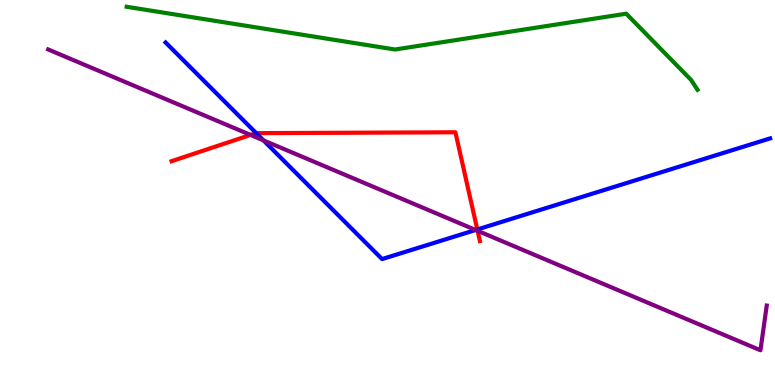[{'lines': ['blue', 'red'], 'intersections': [{'x': 3.31, 'y': 6.54}, {'x': 6.16, 'y': 4.04}]}, {'lines': ['green', 'red'], 'intersections': []}, {'lines': ['purple', 'red'], 'intersections': [{'x': 3.23, 'y': 6.5}, {'x': 6.16, 'y': 4.0}]}, {'lines': ['blue', 'green'], 'intersections': []}, {'lines': ['blue', 'purple'], 'intersections': [{'x': 3.4, 'y': 6.35}, {'x': 6.14, 'y': 4.03}]}, {'lines': ['green', 'purple'], 'intersections': []}]